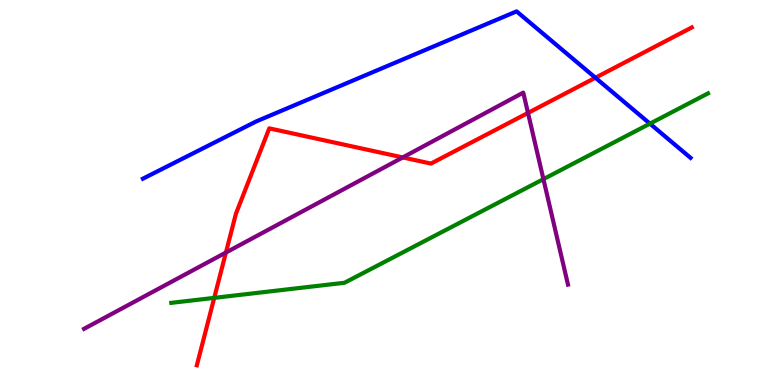[{'lines': ['blue', 'red'], 'intersections': [{'x': 7.68, 'y': 7.98}]}, {'lines': ['green', 'red'], 'intersections': [{'x': 2.76, 'y': 2.26}]}, {'lines': ['purple', 'red'], 'intersections': [{'x': 2.92, 'y': 3.44}, {'x': 5.2, 'y': 5.91}, {'x': 6.81, 'y': 7.07}]}, {'lines': ['blue', 'green'], 'intersections': [{'x': 8.39, 'y': 6.79}]}, {'lines': ['blue', 'purple'], 'intersections': []}, {'lines': ['green', 'purple'], 'intersections': [{'x': 7.01, 'y': 5.35}]}]